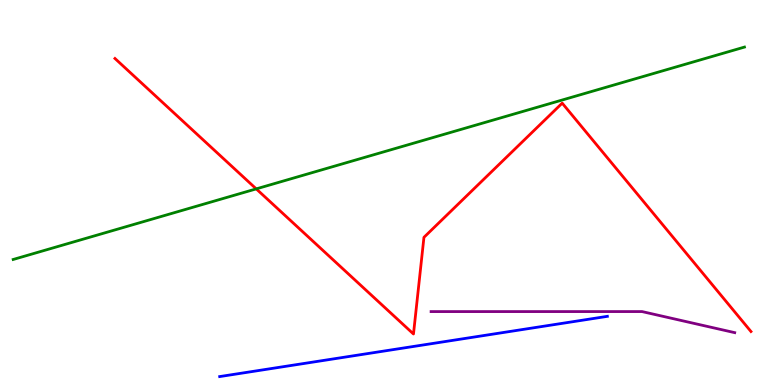[{'lines': ['blue', 'red'], 'intersections': []}, {'lines': ['green', 'red'], 'intersections': [{'x': 3.31, 'y': 5.09}]}, {'lines': ['purple', 'red'], 'intersections': []}, {'lines': ['blue', 'green'], 'intersections': []}, {'lines': ['blue', 'purple'], 'intersections': []}, {'lines': ['green', 'purple'], 'intersections': []}]